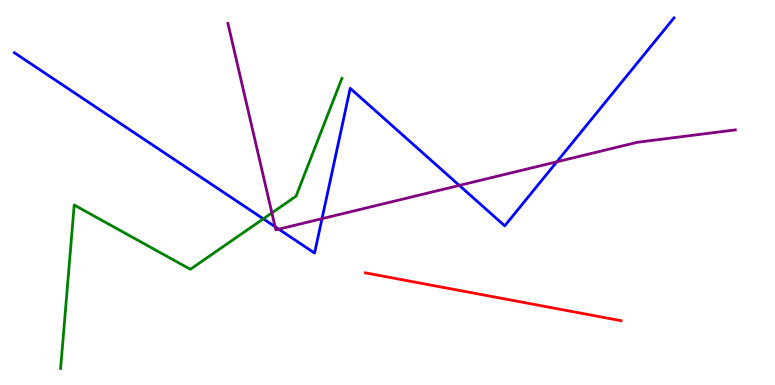[{'lines': ['blue', 'red'], 'intersections': []}, {'lines': ['green', 'red'], 'intersections': []}, {'lines': ['purple', 'red'], 'intersections': []}, {'lines': ['blue', 'green'], 'intersections': [{'x': 3.4, 'y': 4.32}]}, {'lines': ['blue', 'purple'], 'intersections': [{'x': 3.55, 'y': 4.11}, {'x': 3.6, 'y': 4.05}, {'x': 4.15, 'y': 4.32}, {'x': 5.93, 'y': 5.18}, {'x': 7.19, 'y': 5.8}]}, {'lines': ['green', 'purple'], 'intersections': [{'x': 3.51, 'y': 4.47}]}]